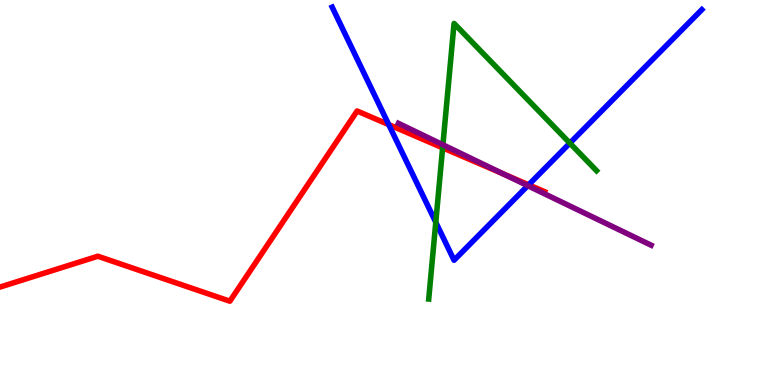[{'lines': ['blue', 'red'], 'intersections': [{'x': 5.02, 'y': 6.76}, {'x': 6.82, 'y': 5.2}]}, {'lines': ['green', 'red'], 'intersections': [{'x': 5.71, 'y': 6.16}]}, {'lines': ['purple', 'red'], 'intersections': [{'x': 6.49, 'y': 5.48}]}, {'lines': ['blue', 'green'], 'intersections': [{'x': 5.62, 'y': 4.23}, {'x': 7.35, 'y': 6.28}]}, {'lines': ['blue', 'purple'], 'intersections': [{'x': 6.81, 'y': 5.18}]}, {'lines': ['green', 'purple'], 'intersections': [{'x': 5.71, 'y': 6.24}]}]